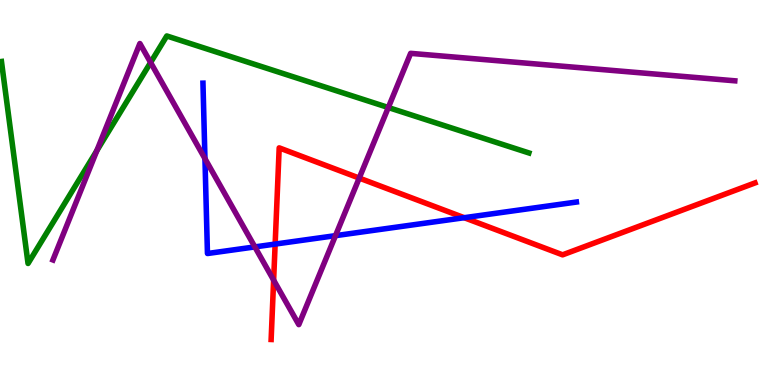[{'lines': ['blue', 'red'], 'intersections': [{'x': 3.55, 'y': 3.66}, {'x': 5.99, 'y': 4.35}]}, {'lines': ['green', 'red'], 'intersections': []}, {'lines': ['purple', 'red'], 'intersections': [{'x': 3.53, 'y': 2.72}, {'x': 4.64, 'y': 5.37}]}, {'lines': ['blue', 'green'], 'intersections': []}, {'lines': ['blue', 'purple'], 'intersections': [{'x': 2.64, 'y': 5.88}, {'x': 3.29, 'y': 3.59}, {'x': 4.33, 'y': 3.88}]}, {'lines': ['green', 'purple'], 'intersections': [{'x': 1.25, 'y': 6.09}, {'x': 1.94, 'y': 8.38}, {'x': 5.01, 'y': 7.21}]}]